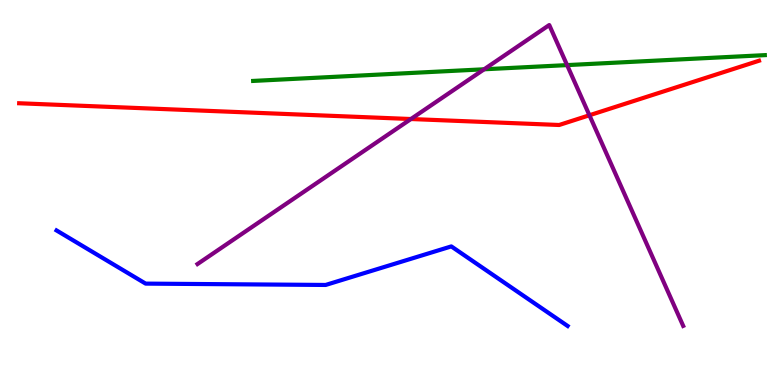[{'lines': ['blue', 'red'], 'intersections': []}, {'lines': ['green', 'red'], 'intersections': []}, {'lines': ['purple', 'red'], 'intersections': [{'x': 5.3, 'y': 6.91}, {'x': 7.61, 'y': 7.01}]}, {'lines': ['blue', 'green'], 'intersections': []}, {'lines': ['blue', 'purple'], 'intersections': []}, {'lines': ['green', 'purple'], 'intersections': [{'x': 6.25, 'y': 8.2}, {'x': 7.32, 'y': 8.31}]}]